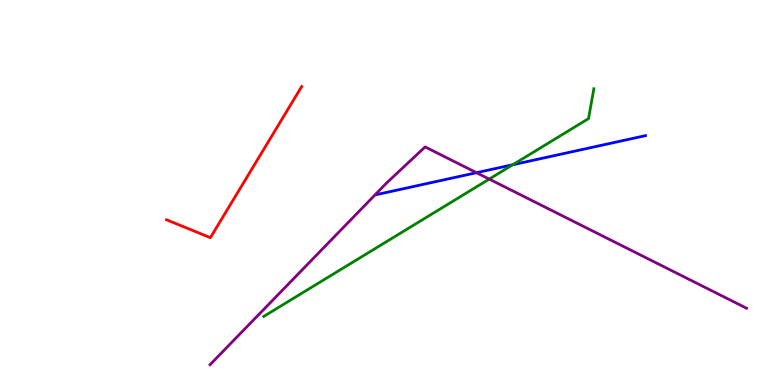[{'lines': ['blue', 'red'], 'intersections': []}, {'lines': ['green', 'red'], 'intersections': []}, {'lines': ['purple', 'red'], 'intersections': []}, {'lines': ['blue', 'green'], 'intersections': [{'x': 6.62, 'y': 5.72}]}, {'lines': ['blue', 'purple'], 'intersections': [{'x': 6.15, 'y': 5.51}]}, {'lines': ['green', 'purple'], 'intersections': [{'x': 6.31, 'y': 5.35}]}]